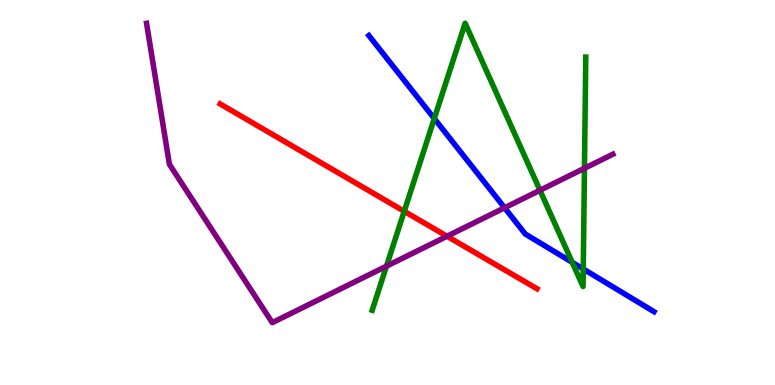[{'lines': ['blue', 'red'], 'intersections': []}, {'lines': ['green', 'red'], 'intersections': [{'x': 5.22, 'y': 4.51}]}, {'lines': ['purple', 'red'], 'intersections': [{'x': 5.77, 'y': 3.86}]}, {'lines': ['blue', 'green'], 'intersections': [{'x': 5.6, 'y': 6.92}, {'x': 7.38, 'y': 3.19}, {'x': 7.53, 'y': 3.01}]}, {'lines': ['blue', 'purple'], 'intersections': [{'x': 6.51, 'y': 4.6}]}, {'lines': ['green', 'purple'], 'intersections': [{'x': 4.99, 'y': 3.09}, {'x': 6.97, 'y': 5.06}, {'x': 7.54, 'y': 5.63}]}]